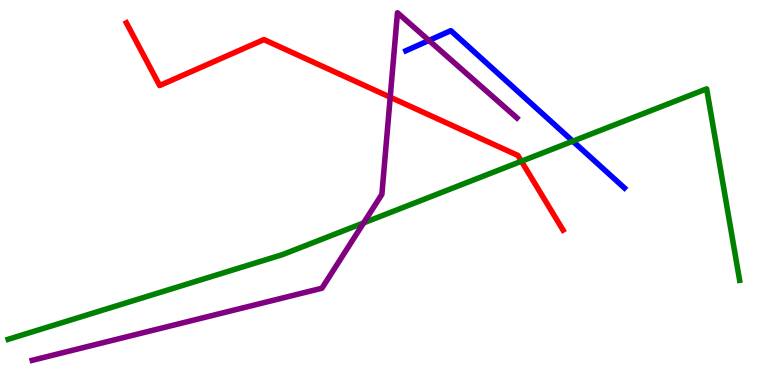[{'lines': ['blue', 'red'], 'intersections': []}, {'lines': ['green', 'red'], 'intersections': [{'x': 6.73, 'y': 5.81}]}, {'lines': ['purple', 'red'], 'intersections': [{'x': 5.04, 'y': 7.48}]}, {'lines': ['blue', 'green'], 'intersections': [{'x': 7.39, 'y': 6.33}]}, {'lines': ['blue', 'purple'], 'intersections': [{'x': 5.53, 'y': 8.95}]}, {'lines': ['green', 'purple'], 'intersections': [{'x': 4.69, 'y': 4.21}]}]